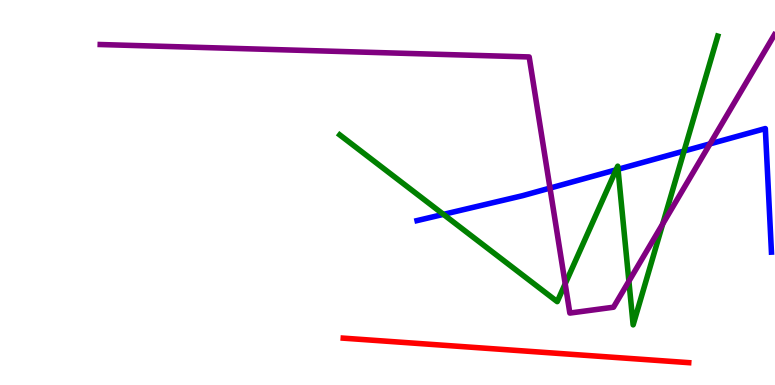[{'lines': ['blue', 'red'], 'intersections': []}, {'lines': ['green', 'red'], 'intersections': []}, {'lines': ['purple', 'red'], 'intersections': []}, {'lines': ['blue', 'green'], 'intersections': [{'x': 5.72, 'y': 4.43}, {'x': 7.95, 'y': 5.59}, {'x': 7.97, 'y': 5.6}, {'x': 8.83, 'y': 6.08}]}, {'lines': ['blue', 'purple'], 'intersections': [{'x': 7.1, 'y': 5.11}, {'x': 9.16, 'y': 6.26}]}, {'lines': ['green', 'purple'], 'intersections': [{'x': 7.29, 'y': 2.63}, {'x': 8.11, 'y': 2.7}, {'x': 8.55, 'y': 4.18}]}]